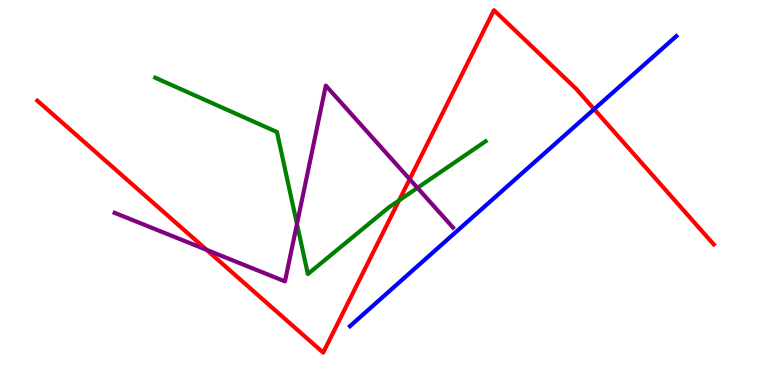[{'lines': ['blue', 'red'], 'intersections': [{'x': 7.67, 'y': 7.16}]}, {'lines': ['green', 'red'], 'intersections': [{'x': 5.15, 'y': 4.79}]}, {'lines': ['purple', 'red'], 'intersections': [{'x': 2.67, 'y': 3.51}, {'x': 5.29, 'y': 5.35}]}, {'lines': ['blue', 'green'], 'intersections': []}, {'lines': ['blue', 'purple'], 'intersections': []}, {'lines': ['green', 'purple'], 'intersections': [{'x': 3.83, 'y': 4.18}, {'x': 5.39, 'y': 5.12}]}]